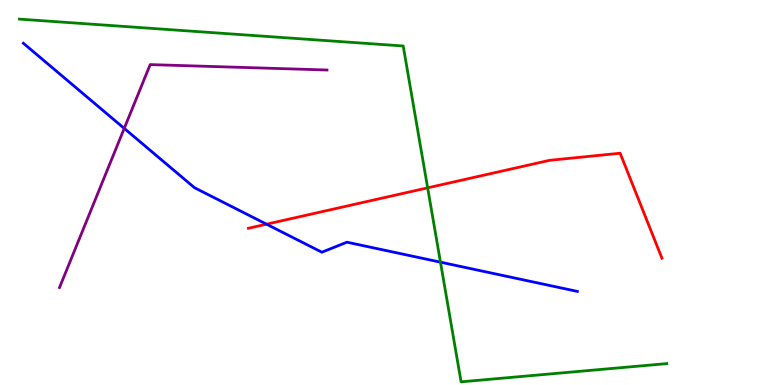[{'lines': ['blue', 'red'], 'intersections': [{'x': 3.44, 'y': 4.18}]}, {'lines': ['green', 'red'], 'intersections': [{'x': 5.52, 'y': 5.12}]}, {'lines': ['purple', 'red'], 'intersections': []}, {'lines': ['blue', 'green'], 'intersections': [{'x': 5.68, 'y': 3.19}]}, {'lines': ['blue', 'purple'], 'intersections': [{'x': 1.6, 'y': 6.67}]}, {'lines': ['green', 'purple'], 'intersections': []}]